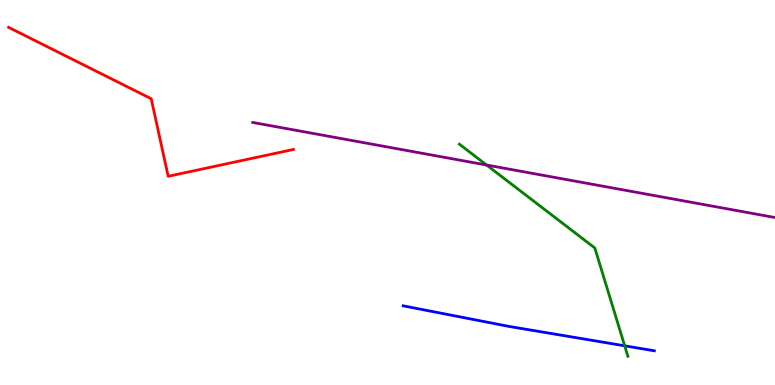[{'lines': ['blue', 'red'], 'intersections': []}, {'lines': ['green', 'red'], 'intersections': []}, {'lines': ['purple', 'red'], 'intersections': []}, {'lines': ['blue', 'green'], 'intersections': [{'x': 8.06, 'y': 1.02}]}, {'lines': ['blue', 'purple'], 'intersections': []}, {'lines': ['green', 'purple'], 'intersections': [{'x': 6.28, 'y': 5.71}]}]